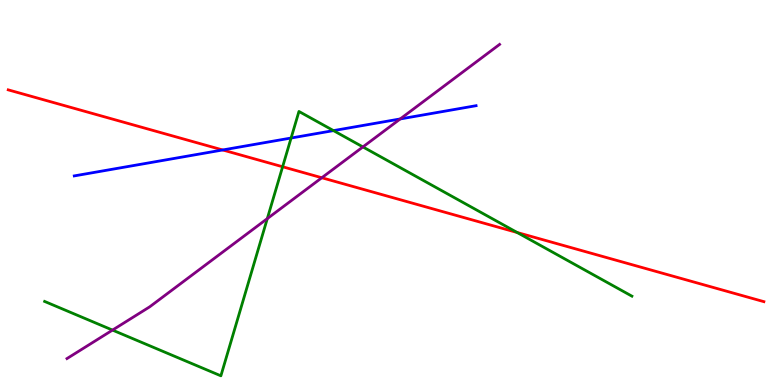[{'lines': ['blue', 'red'], 'intersections': [{'x': 2.87, 'y': 6.1}]}, {'lines': ['green', 'red'], 'intersections': [{'x': 3.65, 'y': 5.67}, {'x': 6.67, 'y': 3.96}]}, {'lines': ['purple', 'red'], 'intersections': [{'x': 4.15, 'y': 5.38}]}, {'lines': ['blue', 'green'], 'intersections': [{'x': 3.76, 'y': 6.42}, {'x': 4.3, 'y': 6.61}]}, {'lines': ['blue', 'purple'], 'intersections': [{'x': 5.16, 'y': 6.91}]}, {'lines': ['green', 'purple'], 'intersections': [{'x': 1.45, 'y': 1.43}, {'x': 3.45, 'y': 4.32}, {'x': 4.68, 'y': 6.18}]}]